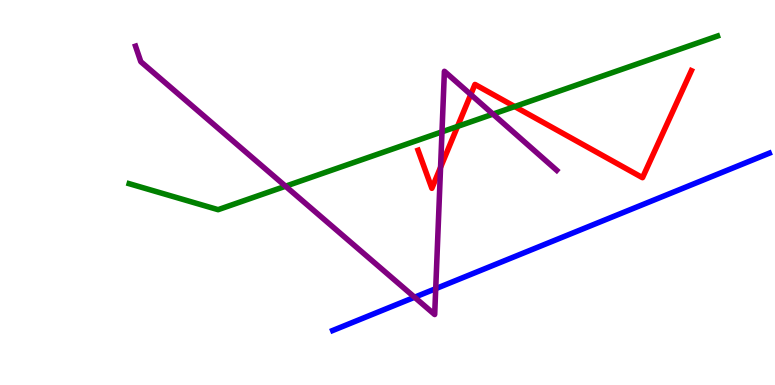[{'lines': ['blue', 'red'], 'intersections': []}, {'lines': ['green', 'red'], 'intersections': [{'x': 5.9, 'y': 6.72}, {'x': 6.64, 'y': 7.23}]}, {'lines': ['purple', 'red'], 'intersections': [{'x': 5.68, 'y': 5.65}, {'x': 6.07, 'y': 7.54}]}, {'lines': ['blue', 'green'], 'intersections': []}, {'lines': ['blue', 'purple'], 'intersections': [{'x': 5.35, 'y': 2.28}, {'x': 5.62, 'y': 2.5}]}, {'lines': ['green', 'purple'], 'intersections': [{'x': 3.68, 'y': 5.16}, {'x': 5.7, 'y': 6.58}, {'x': 6.36, 'y': 7.04}]}]